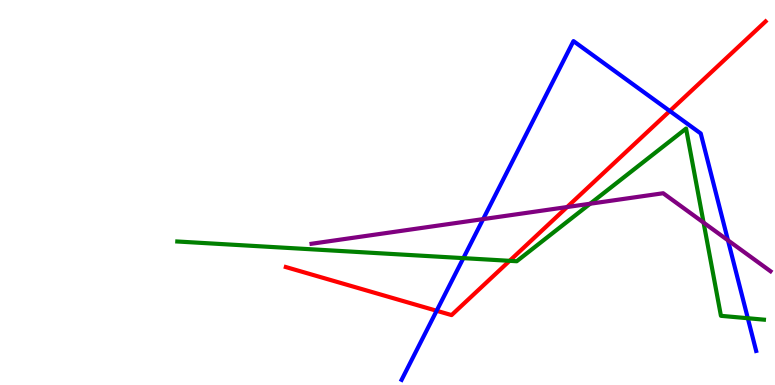[{'lines': ['blue', 'red'], 'intersections': [{'x': 5.63, 'y': 1.93}, {'x': 8.64, 'y': 7.12}]}, {'lines': ['green', 'red'], 'intersections': [{'x': 6.58, 'y': 3.23}]}, {'lines': ['purple', 'red'], 'intersections': [{'x': 7.32, 'y': 4.62}]}, {'lines': ['blue', 'green'], 'intersections': [{'x': 5.98, 'y': 3.3}, {'x': 9.65, 'y': 1.73}]}, {'lines': ['blue', 'purple'], 'intersections': [{'x': 6.23, 'y': 4.31}, {'x': 9.39, 'y': 3.76}]}, {'lines': ['green', 'purple'], 'intersections': [{'x': 7.61, 'y': 4.71}, {'x': 9.08, 'y': 4.22}]}]